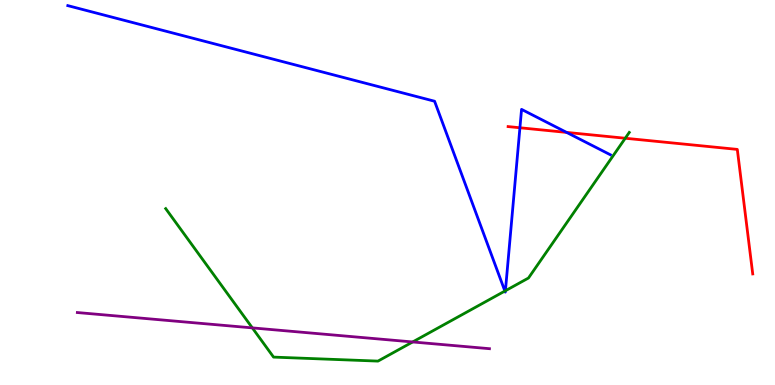[{'lines': ['blue', 'red'], 'intersections': [{'x': 6.71, 'y': 6.68}, {'x': 7.31, 'y': 6.56}]}, {'lines': ['green', 'red'], 'intersections': [{'x': 8.07, 'y': 6.41}]}, {'lines': ['purple', 'red'], 'intersections': []}, {'lines': ['blue', 'green'], 'intersections': [{'x': 6.51, 'y': 2.44}, {'x': 6.52, 'y': 2.45}]}, {'lines': ['blue', 'purple'], 'intersections': []}, {'lines': ['green', 'purple'], 'intersections': [{'x': 3.26, 'y': 1.48}, {'x': 5.32, 'y': 1.12}]}]